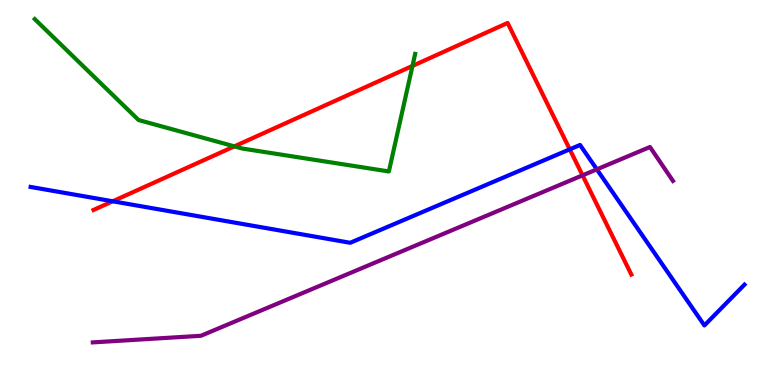[{'lines': ['blue', 'red'], 'intersections': [{'x': 1.45, 'y': 4.77}, {'x': 7.35, 'y': 6.12}]}, {'lines': ['green', 'red'], 'intersections': [{'x': 3.02, 'y': 6.2}, {'x': 5.32, 'y': 8.29}]}, {'lines': ['purple', 'red'], 'intersections': [{'x': 7.52, 'y': 5.45}]}, {'lines': ['blue', 'green'], 'intersections': []}, {'lines': ['blue', 'purple'], 'intersections': [{'x': 7.7, 'y': 5.6}]}, {'lines': ['green', 'purple'], 'intersections': []}]